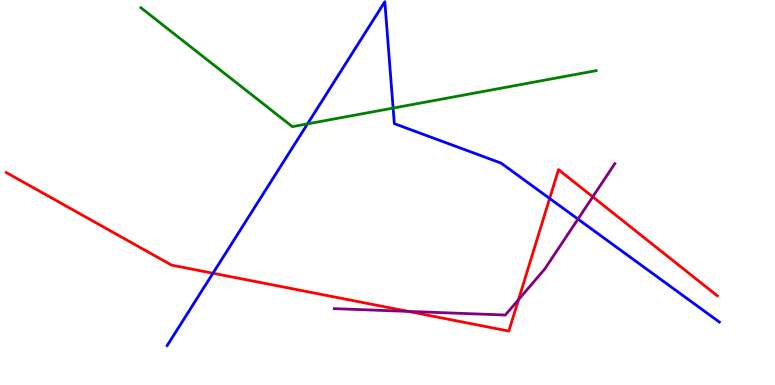[{'lines': ['blue', 'red'], 'intersections': [{'x': 2.75, 'y': 2.9}, {'x': 7.09, 'y': 4.85}]}, {'lines': ['green', 'red'], 'intersections': []}, {'lines': ['purple', 'red'], 'intersections': [{'x': 5.27, 'y': 1.91}, {'x': 6.69, 'y': 2.22}, {'x': 7.65, 'y': 4.89}]}, {'lines': ['blue', 'green'], 'intersections': [{'x': 3.97, 'y': 6.78}, {'x': 5.07, 'y': 7.19}]}, {'lines': ['blue', 'purple'], 'intersections': [{'x': 7.46, 'y': 4.31}]}, {'lines': ['green', 'purple'], 'intersections': []}]